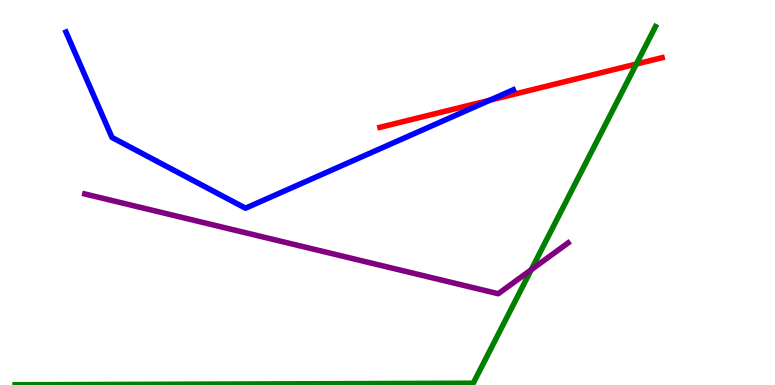[{'lines': ['blue', 'red'], 'intersections': [{'x': 6.32, 'y': 7.4}]}, {'lines': ['green', 'red'], 'intersections': [{'x': 8.21, 'y': 8.34}]}, {'lines': ['purple', 'red'], 'intersections': []}, {'lines': ['blue', 'green'], 'intersections': []}, {'lines': ['blue', 'purple'], 'intersections': []}, {'lines': ['green', 'purple'], 'intersections': [{'x': 6.85, 'y': 2.99}]}]